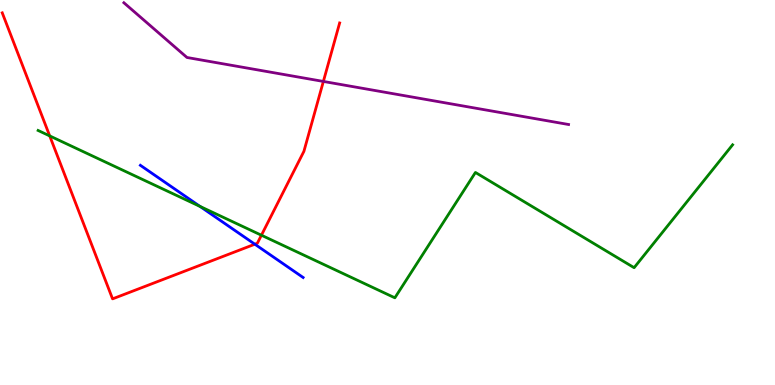[{'lines': ['blue', 'red'], 'intersections': [{'x': 3.29, 'y': 3.66}]}, {'lines': ['green', 'red'], 'intersections': [{'x': 0.641, 'y': 6.47}, {'x': 3.37, 'y': 3.89}]}, {'lines': ['purple', 'red'], 'intersections': [{'x': 4.17, 'y': 7.88}]}, {'lines': ['blue', 'green'], 'intersections': [{'x': 2.58, 'y': 4.64}]}, {'lines': ['blue', 'purple'], 'intersections': []}, {'lines': ['green', 'purple'], 'intersections': []}]